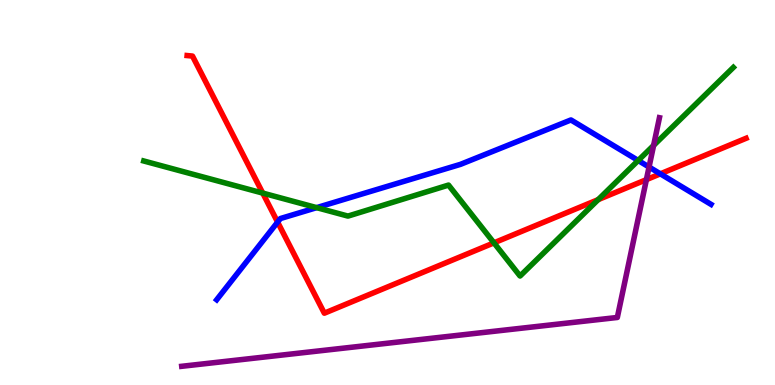[{'lines': ['blue', 'red'], 'intersections': [{'x': 3.58, 'y': 4.23}, {'x': 8.52, 'y': 5.48}]}, {'lines': ['green', 'red'], 'intersections': [{'x': 3.39, 'y': 4.98}, {'x': 6.37, 'y': 3.69}, {'x': 7.72, 'y': 4.81}]}, {'lines': ['purple', 'red'], 'intersections': [{'x': 8.34, 'y': 5.33}]}, {'lines': ['blue', 'green'], 'intersections': [{'x': 4.09, 'y': 4.61}, {'x': 8.23, 'y': 5.83}]}, {'lines': ['blue', 'purple'], 'intersections': [{'x': 8.37, 'y': 5.66}]}, {'lines': ['green', 'purple'], 'intersections': [{'x': 8.43, 'y': 6.22}]}]